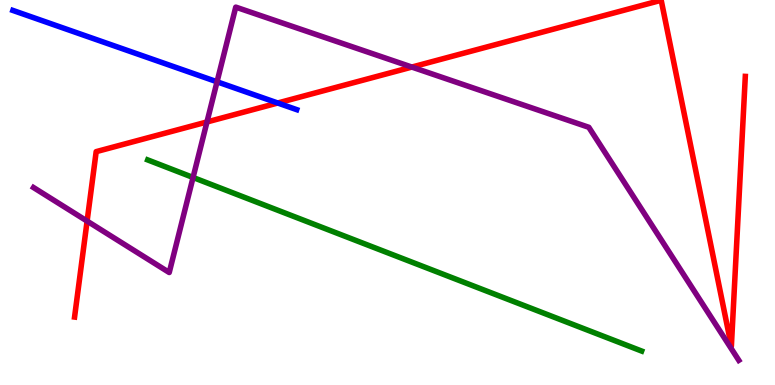[{'lines': ['blue', 'red'], 'intersections': [{'x': 3.58, 'y': 7.32}]}, {'lines': ['green', 'red'], 'intersections': []}, {'lines': ['purple', 'red'], 'intersections': [{'x': 1.12, 'y': 4.26}, {'x': 2.67, 'y': 6.83}, {'x': 5.31, 'y': 8.26}]}, {'lines': ['blue', 'green'], 'intersections': []}, {'lines': ['blue', 'purple'], 'intersections': [{'x': 2.8, 'y': 7.88}]}, {'lines': ['green', 'purple'], 'intersections': [{'x': 2.49, 'y': 5.39}]}]